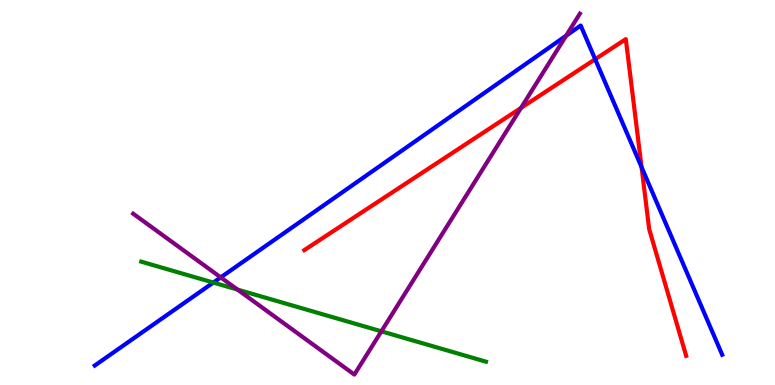[{'lines': ['blue', 'red'], 'intersections': [{'x': 7.68, 'y': 8.46}, {'x': 8.28, 'y': 5.66}]}, {'lines': ['green', 'red'], 'intersections': []}, {'lines': ['purple', 'red'], 'intersections': [{'x': 6.72, 'y': 7.2}]}, {'lines': ['blue', 'green'], 'intersections': [{'x': 2.75, 'y': 2.66}]}, {'lines': ['blue', 'purple'], 'intersections': [{'x': 2.85, 'y': 2.8}, {'x': 7.3, 'y': 9.07}]}, {'lines': ['green', 'purple'], 'intersections': [{'x': 3.06, 'y': 2.48}, {'x': 4.92, 'y': 1.39}]}]